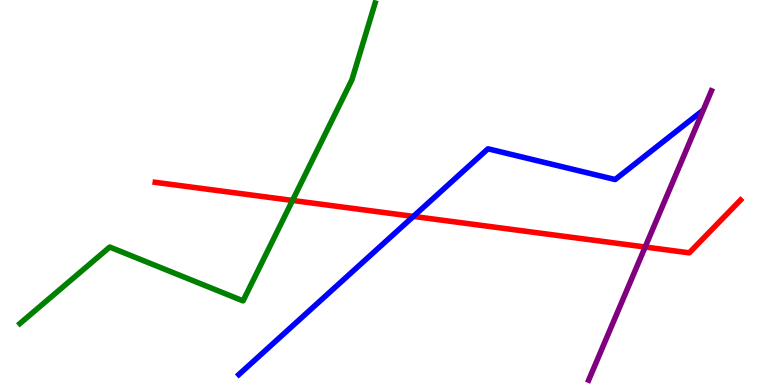[{'lines': ['blue', 'red'], 'intersections': [{'x': 5.33, 'y': 4.38}]}, {'lines': ['green', 'red'], 'intersections': [{'x': 3.77, 'y': 4.79}]}, {'lines': ['purple', 'red'], 'intersections': [{'x': 8.32, 'y': 3.58}]}, {'lines': ['blue', 'green'], 'intersections': []}, {'lines': ['blue', 'purple'], 'intersections': []}, {'lines': ['green', 'purple'], 'intersections': []}]